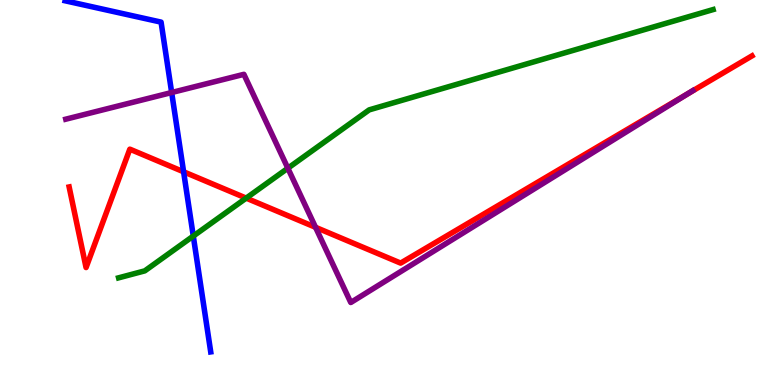[{'lines': ['blue', 'red'], 'intersections': [{'x': 2.37, 'y': 5.54}]}, {'lines': ['green', 'red'], 'intersections': [{'x': 3.18, 'y': 4.85}]}, {'lines': ['purple', 'red'], 'intersections': [{'x': 4.07, 'y': 4.1}, {'x': 8.88, 'y': 7.57}]}, {'lines': ['blue', 'green'], 'intersections': [{'x': 2.49, 'y': 3.87}]}, {'lines': ['blue', 'purple'], 'intersections': [{'x': 2.22, 'y': 7.6}]}, {'lines': ['green', 'purple'], 'intersections': [{'x': 3.71, 'y': 5.63}]}]